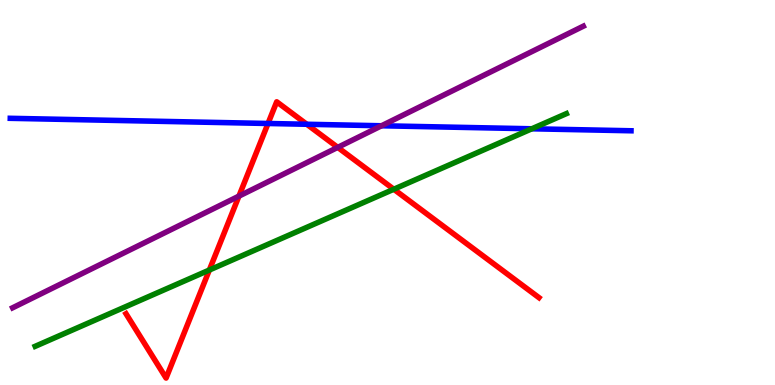[{'lines': ['blue', 'red'], 'intersections': [{'x': 3.46, 'y': 6.79}, {'x': 3.96, 'y': 6.77}]}, {'lines': ['green', 'red'], 'intersections': [{'x': 2.7, 'y': 2.99}, {'x': 5.08, 'y': 5.08}]}, {'lines': ['purple', 'red'], 'intersections': [{'x': 3.08, 'y': 4.91}, {'x': 4.36, 'y': 6.17}]}, {'lines': ['blue', 'green'], 'intersections': [{'x': 6.86, 'y': 6.66}]}, {'lines': ['blue', 'purple'], 'intersections': [{'x': 4.92, 'y': 6.73}]}, {'lines': ['green', 'purple'], 'intersections': []}]